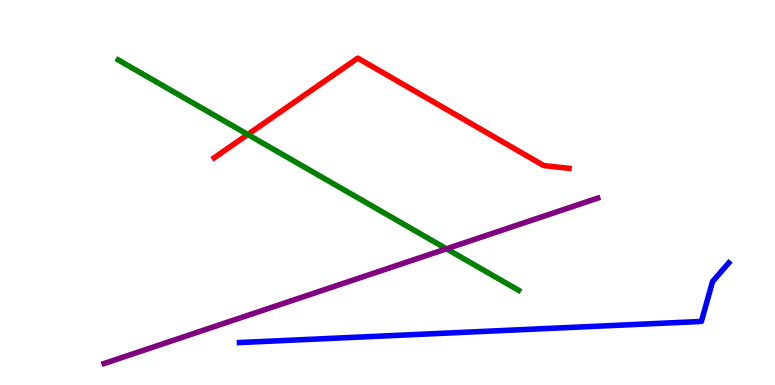[{'lines': ['blue', 'red'], 'intersections': []}, {'lines': ['green', 'red'], 'intersections': [{'x': 3.2, 'y': 6.51}]}, {'lines': ['purple', 'red'], 'intersections': []}, {'lines': ['blue', 'green'], 'intersections': []}, {'lines': ['blue', 'purple'], 'intersections': []}, {'lines': ['green', 'purple'], 'intersections': [{'x': 5.76, 'y': 3.54}]}]